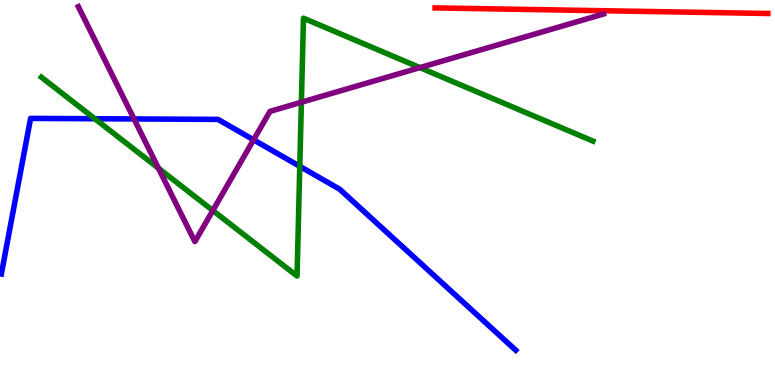[{'lines': ['blue', 'red'], 'intersections': []}, {'lines': ['green', 'red'], 'intersections': []}, {'lines': ['purple', 'red'], 'intersections': []}, {'lines': ['blue', 'green'], 'intersections': [{'x': 1.22, 'y': 6.92}, {'x': 3.87, 'y': 5.68}]}, {'lines': ['blue', 'purple'], 'intersections': [{'x': 1.73, 'y': 6.91}, {'x': 3.27, 'y': 6.37}]}, {'lines': ['green', 'purple'], 'intersections': [{'x': 2.04, 'y': 5.63}, {'x': 2.75, 'y': 4.53}, {'x': 3.89, 'y': 7.34}, {'x': 5.42, 'y': 8.24}]}]